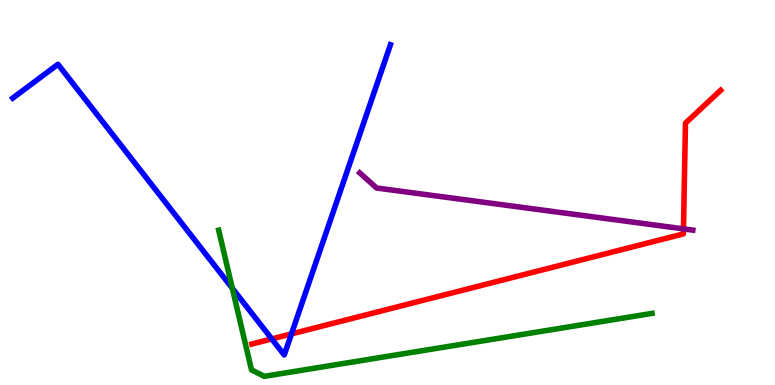[{'lines': ['blue', 'red'], 'intersections': [{'x': 3.51, 'y': 1.2}, {'x': 3.76, 'y': 1.33}]}, {'lines': ['green', 'red'], 'intersections': []}, {'lines': ['purple', 'red'], 'intersections': [{'x': 8.82, 'y': 4.06}]}, {'lines': ['blue', 'green'], 'intersections': [{'x': 3.0, 'y': 2.51}]}, {'lines': ['blue', 'purple'], 'intersections': []}, {'lines': ['green', 'purple'], 'intersections': []}]